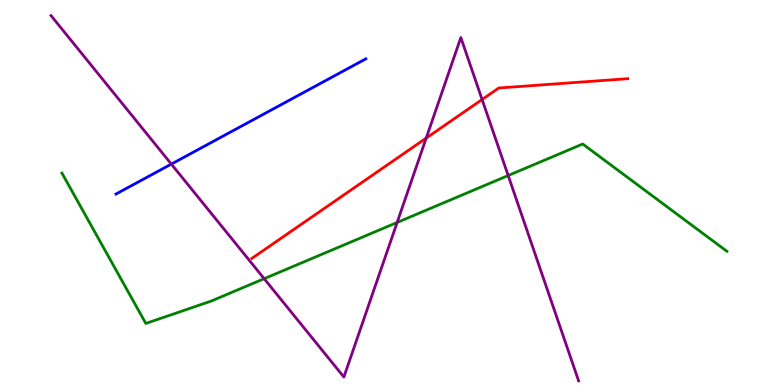[{'lines': ['blue', 'red'], 'intersections': []}, {'lines': ['green', 'red'], 'intersections': []}, {'lines': ['purple', 'red'], 'intersections': [{'x': 5.5, 'y': 6.41}, {'x': 6.22, 'y': 7.42}]}, {'lines': ['blue', 'green'], 'intersections': []}, {'lines': ['blue', 'purple'], 'intersections': [{'x': 2.21, 'y': 5.74}]}, {'lines': ['green', 'purple'], 'intersections': [{'x': 3.41, 'y': 2.76}, {'x': 5.12, 'y': 4.22}, {'x': 6.56, 'y': 5.44}]}]